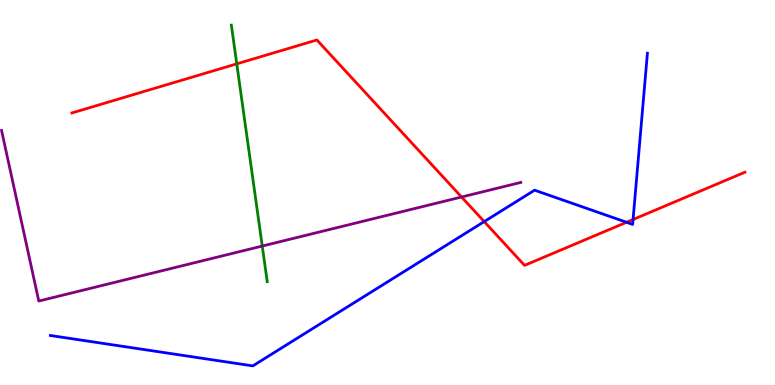[{'lines': ['blue', 'red'], 'intersections': [{'x': 6.25, 'y': 4.24}, {'x': 8.08, 'y': 4.23}, {'x': 8.17, 'y': 4.3}]}, {'lines': ['green', 'red'], 'intersections': [{'x': 3.06, 'y': 8.34}]}, {'lines': ['purple', 'red'], 'intersections': [{'x': 5.96, 'y': 4.88}]}, {'lines': ['blue', 'green'], 'intersections': []}, {'lines': ['blue', 'purple'], 'intersections': []}, {'lines': ['green', 'purple'], 'intersections': [{'x': 3.38, 'y': 3.61}]}]